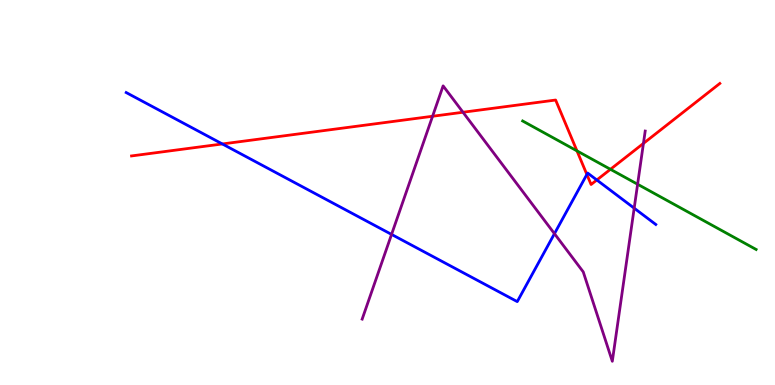[{'lines': ['blue', 'red'], 'intersections': [{'x': 2.87, 'y': 6.26}, {'x': 7.57, 'y': 5.47}, {'x': 7.7, 'y': 5.32}]}, {'lines': ['green', 'red'], 'intersections': [{'x': 7.44, 'y': 6.08}, {'x': 7.88, 'y': 5.6}]}, {'lines': ['purple', 'red'], 'intersections': [{'x': 5.58, 'y': 6.98}, {'x': 5.97, 'y': 7.08}, {'x': 8.3, 'y': 6.27}]}, {'lines': ['blue', 'green'], 'intersections': []}, {'lines': ['blue', 'purple'], 'intersections': [{'x': 5.05, 'y': 3.91}, {'x': 7.15, 'y': 3.93}, {'x': 8.18, 'y': 4.59}]}, {'lines': ['green', 'purple'], 'intersections': [{'x': 8.23, 'y': 5.21}]}]